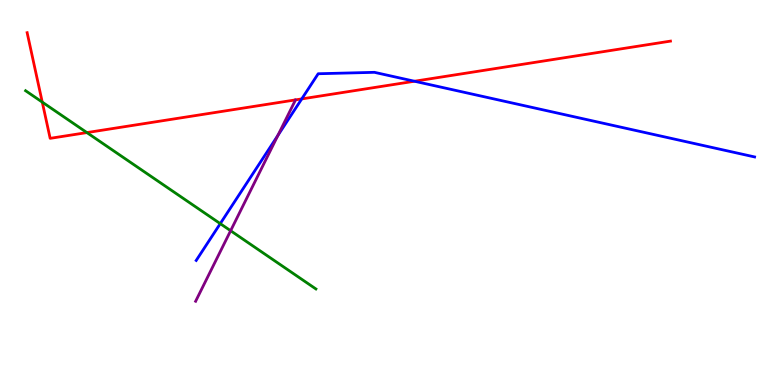[{'lines': ['blue', 'red'], 'intersections': [{'x': 3.89, 'y': 7.43}, {'x': 5.35, 'y': 7.89}]}, {'lines': ['green', 'red'], 'intersections': [{'x': 0.545, 'y': 7.35}, {'x': 1.12, 'y': 6.56}]}, {'lines': ['purple', 'red'], 'intersections': []}, {'lines': ['blue', 'green'], 'intersections': [{'x': 2.84, 'y': 4.19}]}, {'lines': ['blue', 'purple'], 'intersections': [{'x': 3.59, 'y': 6.48}]}, {'lines': ['green', 'purple'], 'intersections': [{'x': 2.98, 'y': 4.01}]}]